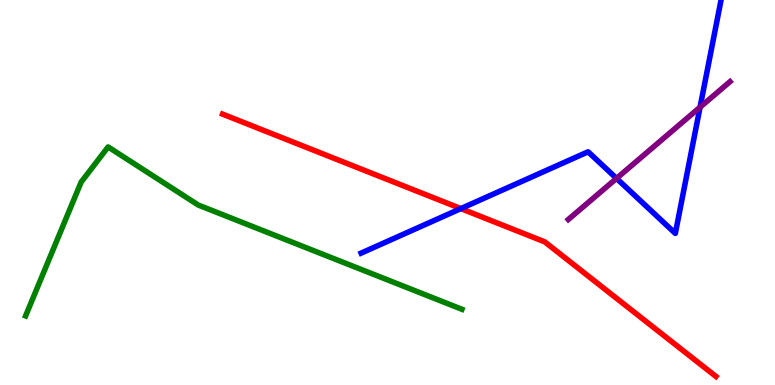[{'lines': ['blue', 'red'], 'intersections': [{'x': 5.95, 'y': 4.58}]}, {'lines': ['green', 'red'], 'intersections': []}, {'lines': ['purple', 'red'], 'intersections': []}, {'lines': ['blue', 'green'], 'intersections': []}, {'lines': ['blue', 'purple'], 'intersections': [{'x': 7.96, 'y': 5.37}, {'x': 9.03, 'y': 7.22}]}, {'lines': ['green', 'purple'], 'intersections': []}]